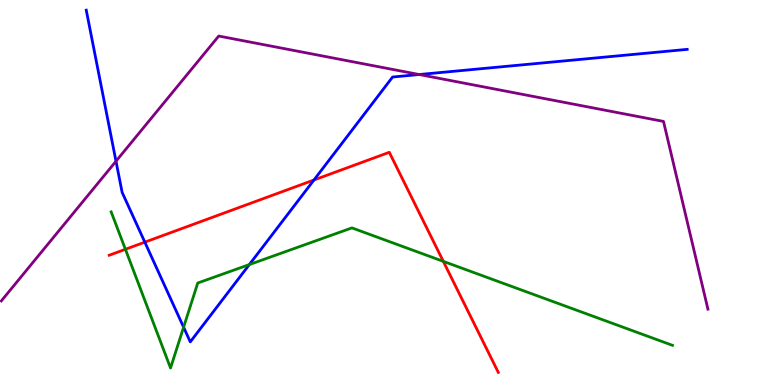[{'lines': ['blue', 'red'], 'intersections': [{'x': 1.87, 'y': 3.71}, {'x': 4.05, 'y': 5.32}]}, {'lines': ['green', 'red'], 'intersections': [{'x': 1.62, 'y': 3.52}, {'x': 5.72, 'y': 3.21}]}, {'lines': ['purple', 'red'], 'intersections': []}, {'lines': ['blue', 'green'], 'intersections': [{'x': 2.37, 'y': 1.5}, {'x': 3.22, 'y': 3.13}]}, {'lines': ['blue', 'purple'], 'intersections': [{'x': 1.5, 'y': 5.81}, {'x': 5.41, 'y': 8.06}]}, {'lines': ['green', 'purple'], 'intersections': []}]